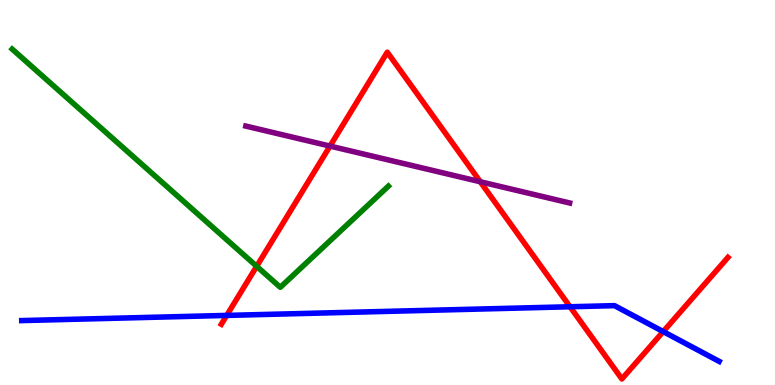[{'lines': ['blue', 'red'], 'intersections': [{'x': 2.93, 'y': 1.81}, {'x': 7.36, 'y': 2.03}, {'x': 8.56, 'y': 1.39}]}, {'lines': ['green', 'red'], 'intersections': [{'x': 3.31, 'y': 3.08}]}, {'lines': ['purple', 'red'], 'intersections': [{'x': 4.26, 'y': 6.21}, {'x': 6.2, 'y': 5.28}]}, {'lines': ['blue', 'green'], 'intersections': []}, {'lines': ['blue', 'purple'], 'intersections': []}, {'lines': ['green', 'purple'], 'intersections': []}]